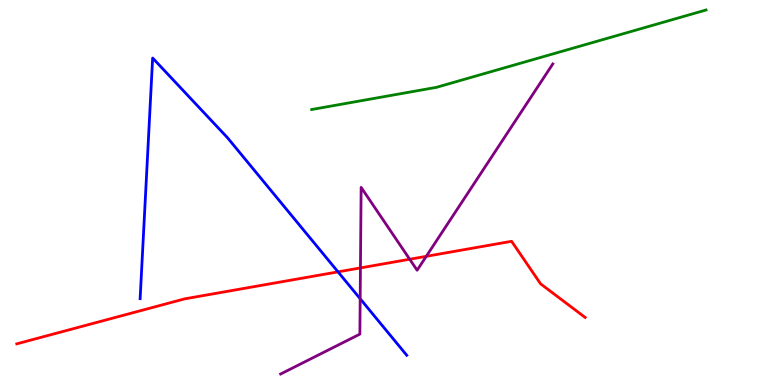[{'lines': ['blue', 'red'], 'intersections': [{'x': 4.36, 'y': 2.94}]}, {'lines': ['green', 'red'], 'intersections': []}, {'lines': ['purple', 'red'], 'intersections': [{'x': 4.65, 'y': 3.04}, {'x': 5.29, 'y': 3.27}, {'x': 5.5, 'y': 3.34}]}, {'lines': ['blue', 'green'], 'intersections': []}, {'lines': ['blue', 'purple'], 'intersections': [{'x': 4.65, 'y': 2.24}]}, {'lines': ['green', 'purple'], 'intersections': []}]